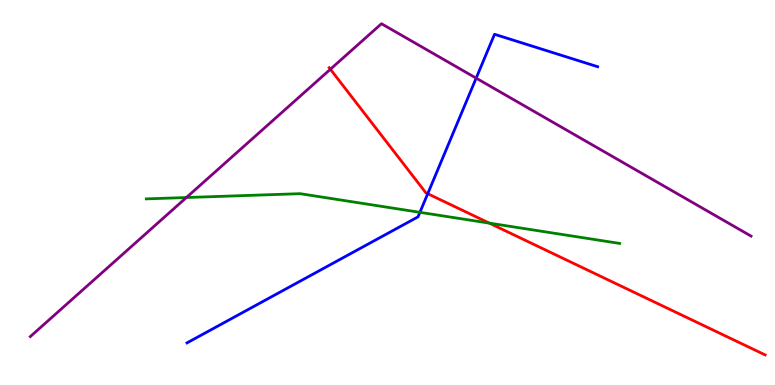[{'lines': ['blue', 'red'], 'intersections': [{'x': 5.52, 'y': 4.97}]}, {'lines': ['green', 'red'], 'intersections': [{'x': 6.31, 'y': 4.2}]}, {'lines': ['purple', 'red'], 'intersections': [{'x': 4.26, 'y': 8.2}]}, {'lines': ['blue', 'green'], 'intersections': [{'x': 5.42, 'y': 4.48}]}, {'lines': ['blue', 'purple'], 'intersections': [{'x': 6.14, 'y': 7.97}]}, {'lines': ['green', 'purple'], 'intersections': [{'x': 2.41, 'y': 4.87}]}]